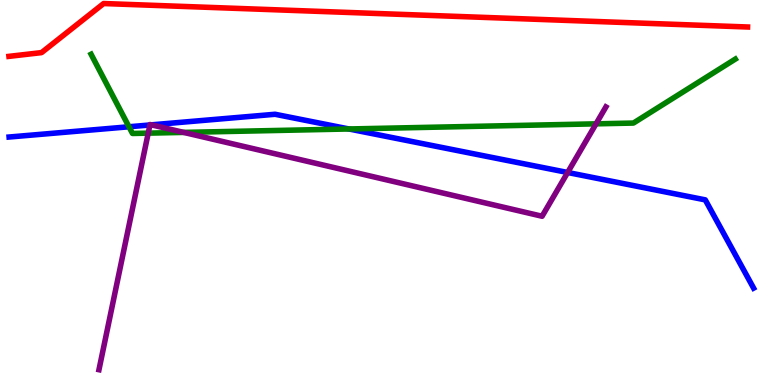[{'lines': ['blue', 'red'], 'intersections': []}, {'lines': ['green', 'red'], 'intersections': []}, {'lines': ['purple', 'red'], 'intersections': []}, {'lines': ['blue', 'green'], 'intersections': [{'x': 1.66, 'y': 6.71}, {'x': 4.5, 'y': 6.65}]}, {'lines': ['blue', 'purple'], 'intersections': [{'x': 1.93, 'y': 6.75}, {'x': 1.95, 'y': 6.76}, {'x': 7.32, 'y': 5.52}]}, {'lines': ['green', 'purple'], 'intersections': [{'x': 1.91, 'y': 6.54}, {'x': 2.37, 'y': 6.56}, {'x': 7.69, 'y': 6.78}]}]